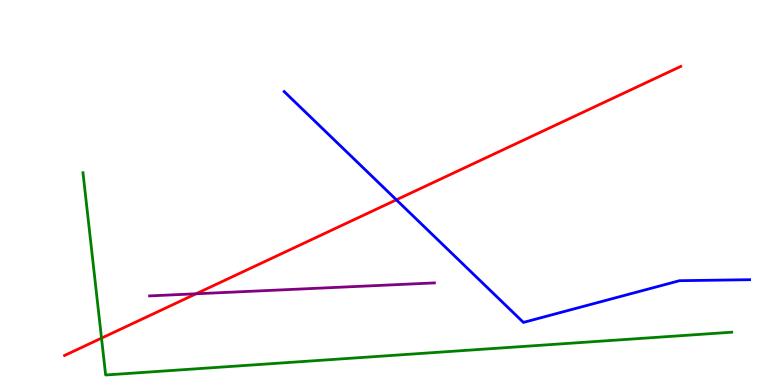[{'lines': ['blue', 'red'], 'intersections': [{'x': 5.11, 'y': 4.81}]}, {'lines': ['green', 'red'], 'intersections': [{'x': 1.31, 'y': 1.22}]}, {'lines': ['purple', 'red'], 'intersections': [{'x': 2.53, 'y': 2.37}]}, {'lines': ['blue', 'green'], 'intersections': []}, {'lines': ['blue', 'purple'], 'intersections': []}, {'lines': ['green', 'purple'], 'intersections': []}]